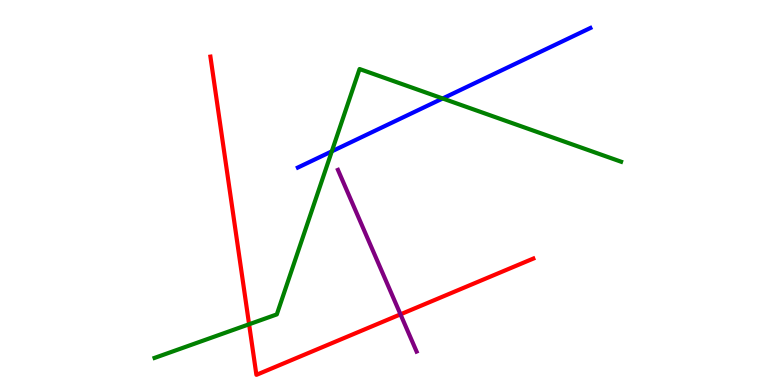[{'lines': ['blue', 'red'], 'intersections': []}, {'lines': ['green', 'red'], 'intersections': [{'x': 3.21, 'y': 1.58}]}, {'lines': ['purple', 'red'], 'intersections': [{'x': 5.17, 'y': 1.84}]}, {'lines': ['blue', 'green'], 'intersections': [{'x': 4.28, 'y': 6.07}, {'x': 5.71, 'y': 7.44}]}, {'lines': ['blue', 'purple'], 'intersections': []}, {'lines': ['green', 'purple'], 'intersections': []}]